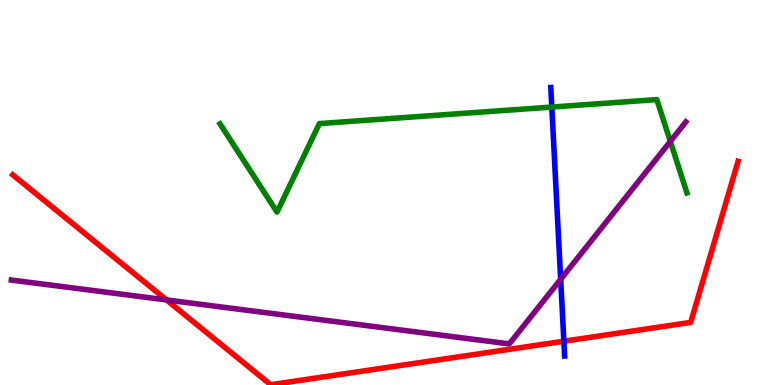[{'lines': ['blue', 'red'], 'intersections': [{'x': 7.28, 'y': 1.14}]}, {'lines': ['green', 'red'], 'intersections': []}, {'lines': ['purple', 'red'], 'intersections': [{'x': 2.15, 'y': 2.21}]}, {'lines': ['blue', 'green'], 'intersections': [{'x': 7.12, 'y': 7.22}]}, {'lines': ['blue', 'purple'], 'intersections': [{'x': 7.23, 'y': 2.75}]}, {'lines': ['green', 'purple'], 'intersections': [{'x': 8.65, 'y': 6.33}]}]